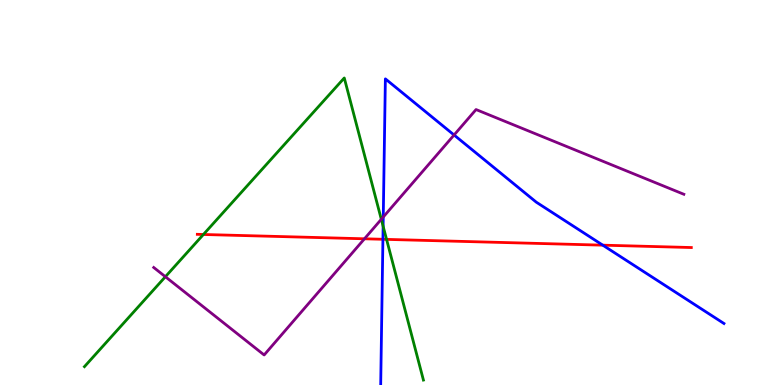[{'lines': ['blue', 'red'], 'intersections': [{'x': 4.94, 'y': 3.78}, {'x': 7.78, 'y': 3.63}]}, {'lines': ['green', 'red'], 'intersections': [{'x': 2.62, 'y': 3.91}, {'x': 4.99, 'y': 3.78}]}, {'lines': ['purple', 'red'], 'intersections': [{'x': 4.7, 'y': 3.8}]}, {'lines': ['blue', 'green'], 'intersections': [{'x': 4.94, 'y': 4.12}]}, {'lines': ['blue', 'purple'], 'intersections': [{'x': 4.95, 'y': 4.36}, {'x': 5.86, 'y': 6.49}]}, {'lines': ['green', 'purple'], 'intersections': [{'x': 2.13, 'y': 2.81}, {'x': 4.92, 'y': 4.3}]}]